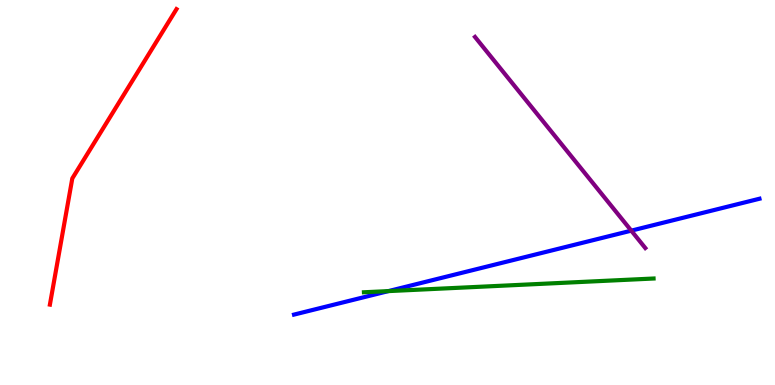[{'lines': ['blue', 'red'], 'intersections': []}, {'lines': ['green', 'red'], 'intersections': []}, {'lines': ['purple', 'red'], 'intersections': []}, {'lines': ['blue', 'green'], 'intersections': [{'x': 5.01, 'y': 2.44}]}, {'lines': ['blue', 'purple'], 'intersections': [{'x': 8.15, 'y': 4.01}]}, {'lines': ['green', 'purple'], 'intersections': []}]